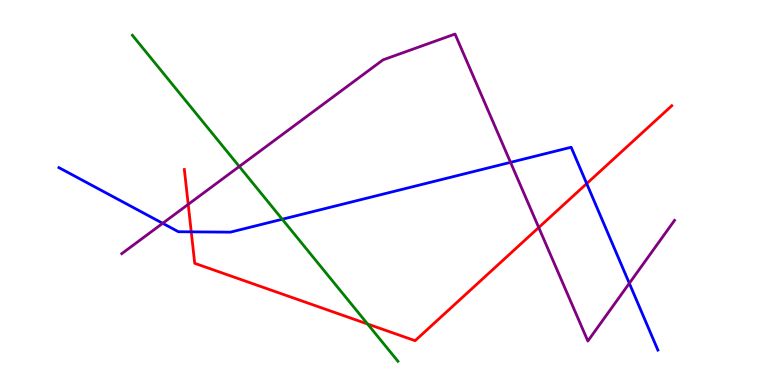[{'lines': ['blue', 'red'], 'intersections': [{'x': 2.47, 'y': 3.98}, {'x': 7.57, 'y': 5.23}]}, {'lines': ['green', 'red'], 'intersections': [{'x': 4.74, 'y': 1.58}]}, {'lines': ['purple', 'red'], 'intersections': [{'x': 2.43, 'y': 4.69}, {'x': 6.95, 'y': 4.09}]}, {'lines': ['blue', 'green'], 'intersections': [{'x': 3.64, 'y': 4.31}]}, {'lines': ['blue', 'purple'], 'intersections': [{'x': 2.1, 'y': 4.2}, {'x': 6.59, 'y': 5.78}, {'x': 8.12, 'y': 2.64}]}, {'lines': ['green', 'purple'], 'intersections': [{'x': 3.09, 'y': 5.68}]}]